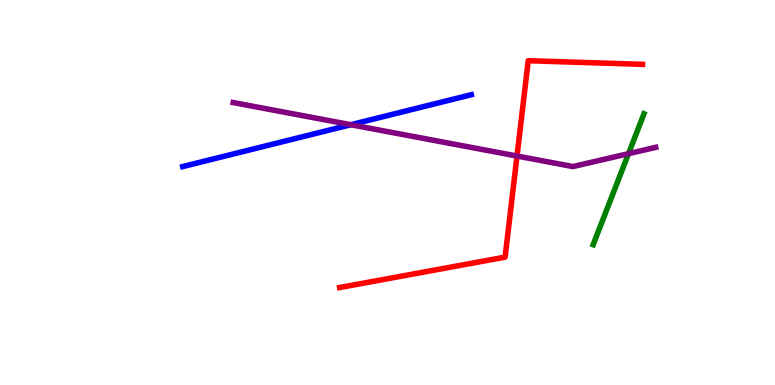[{'lines': ['blue', 'red'], 'intersections': []}, {'lines': ['green', 'red'], 'intersections': []}, {'lines': ['purple', 'red'], 'intersections': [{'x': 6.67, 'y': 5.95}]}, {'lines': ['blue', 'green'], 'intersections': []}, {'lines': ['blue', 'purple'], 'intersections': [{'x': 4.53, 'y': 6.76}]}, {'lines': ['green', 'purple'], 'intersections': [{'x': 8.11, 'y': 6.01}]}]